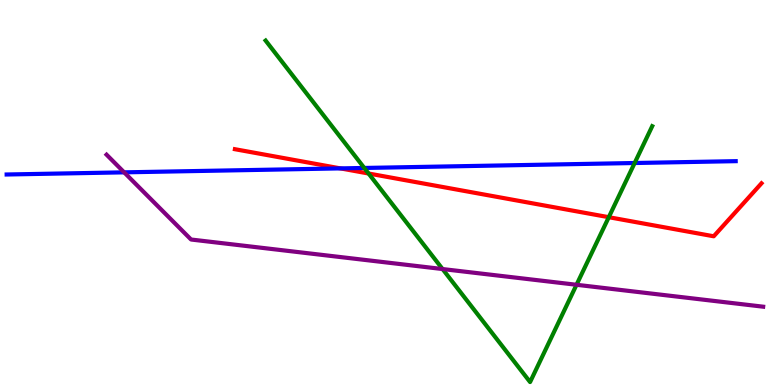[{'lines': ['blue', 'red'], 'intersections': [{'x': 4.39, 'y': 5.63}]}, {'lines': ['green', 'red'], 'intersections': [{'x': 4.76, 'y': 5.49}, {'x': 7.86, 'y': 4.36}]}, {'lines': ['purple', 'red'], 'intersections': []}, {'lines': ['blue', 'green'], 'intersections': [{'x': 4.7, 'y': 5.64}, {'x': 8.19, 'y': 5.77}]}, {'lines': ['blue', 'purple'], 'intersections': [{'x': 1.6, 'y': 5.52}]}, {'lines': ['green', 'purple'], 'intersections': [{'x': 5.71, 'y': 3.01}, {'x': 7.44, 'y': 2.6}]}]